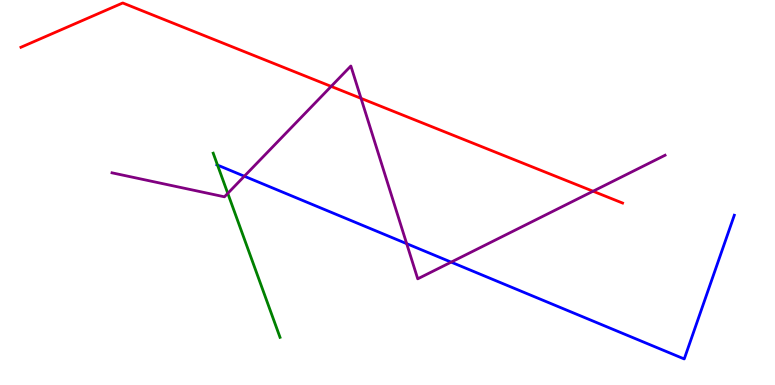[{'lines': ['blue', 'red'], 'intersections': []}, {'lines': ['green', 'red'], 'intersections': []}, {'lines': ['purple', 'red'], 'intersections': [{'x': 4.27, 'y': 7.76}, {'x': 4.66, 'y': 7.45}, {'x': 7.65, 'y': 5.03}]}, {'lines': ['blue', 'green'], 'intersections': [{'x': 2.81, 'y': 5.71}]}, {'lines': ['blue', 'purple'], 'intersections': [{'x': 3.15, 'y': 5.42}, {'x': 5.25, 'y': 3.67}, {'x': 5.82, 'y': 3.19}]}, {'lines': ['green', 'purple'], 'intersections': [{'x': 2.94, 'y': 4.98}]}]